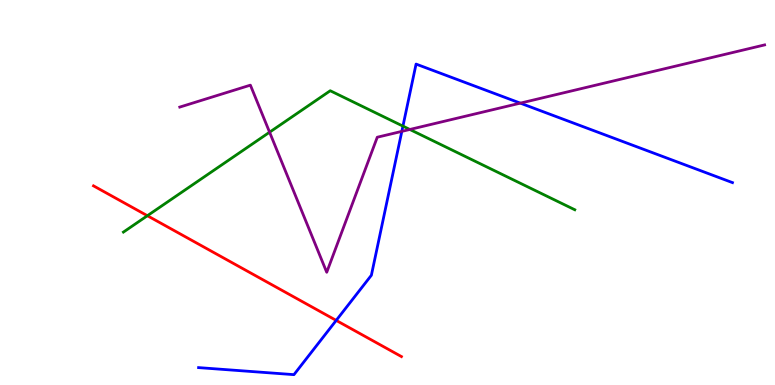[{'lines': ['blue', 'red'], 'intersections': [{'x': 4.34, 'y': 1.68}]}, {'lines': ['green', 'red'], 'intersections': [{'x': 1.9, 'y': 4.4}]}, {'lines': ['purple', 'red'], 'intersections': []}, {'lines': ['blue', 'green'], 'intersections': [{'x': 5.2, 'y': 6.72}]}, {'lines': ['blue', 'purple'], 'intersections': [{'x': 5.18, 'y': 6.59}, {'x': 6.71, 'y': 7.32}]}, {'lines': ['green', 'purple'], 'intersections': [{'x': 3.48, 'y': 6.57}, {'x': 5.29, 'y': 6.64}]}]